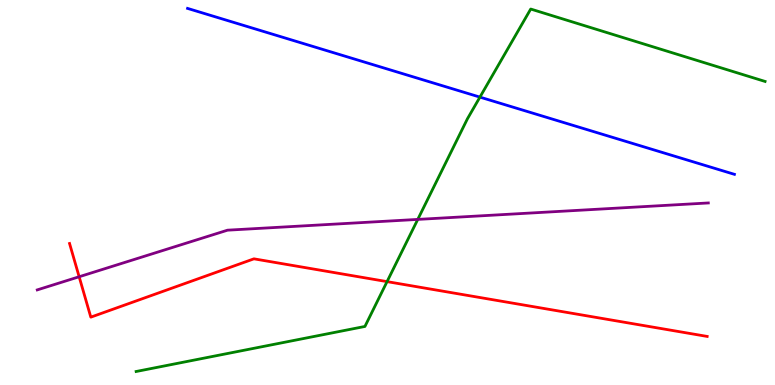[{'lines': ['blue', 'red'], 'intersections': []}, {'lines': ['green', 'red'], 'intersections': [{'x': 4.99, 'y': 2.69}]}, {'lines': ['purple', 'red'], 'intersections': [{'x': 1.02, 'y': 2.81}]}, {'lines': ['blue', 'green'], 'intersections': [{'x': 6.19, 'y': 7.48}]}, {'lines': ['blue', 'purple'], 'intersections': []}, {'lines': ['green', 'purple'], 'intersections': [{'x': 5.39, 'y': 4.3}]}]